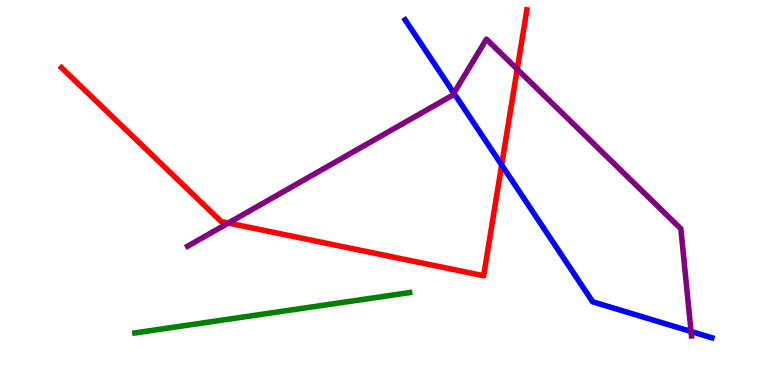[{'lines': ['blue', 'red'], 'intersections': [{'x': 6.47, 'y': 5.72}]}, {'lines': ['green', 'red'], 'intersections': []}, {'lines': ['purple', 'red'], 'intersections': [{'x': 2.95, 'y': 4.21}, {'x': 6.67, 'y': 8.2}]}, {'lines': ['blue', 'green'], 'intersections': []}, {'lines': ['blue', 'purple'], 'intersections': [{'x': 5.86, 'y': 7.58}, {'x': 8.92, 'y': 1.39}]}, {'lines': ['green', 'purple'], 'intersections': []}]